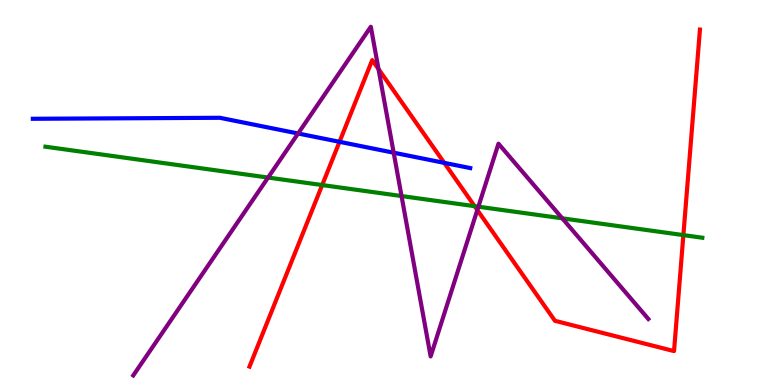[{'lines': ['blue', 'red'], 'intersections': [{'x': 4.38, 'y': 6.32}, {'x': 5.73, 'y': 5.77}]}, {'lines': ['green', 'red'], 'intersections': [{'x': 4.16, 'y': 5.19}, {'x': 6.12, 'y': 4.64}, {'x': 8.82, 'y': 3.89}]}, {'lines': ['purple', 'red'], 'intersections': [{'x': 4.88, 'y': 8.21}, {'x': 6.16, 'y': 4.54}]}, {'lines': ['blue', 'green'], 'intersections': []}, {'lines': ['blue', 'purple'], 'intersections': [{'x': 3.85, 'y': 6.53}, {'x': 5.08, 'y': 6.03}]}, {'lines': ['green', 'purple'], 'intersections': [{'x': 3.46, 'y': 5.39}, {'x': 5.18, 'y': 4.91}, {'x': 6.17, 'y': 4.63}, {'x': 7.26, 'y': 4.33}]}]